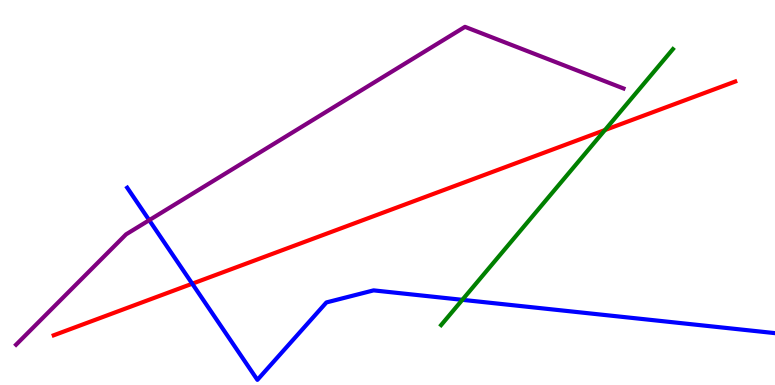[{'lines': ['blue', 'red'], 'intersections': [{'x': 2.48, 'y': 2.63}]}, {'lines': ['green', 'red'], 'intersections': [{'x': 7.81, 'y': 6.62}]}, {'lines': ['purple', 'red'], 'intersections': []}, {'lines': ['blue', 'green'], 'intersections': [{'x': 5.97, 'y': 2.21}]}, {'lines': ['blue', 'purple'], 'intersections': [{'x': 1.93, 'y': 4.28}]}, {'lines': ['green', 'purple'], 'intersections': []}]